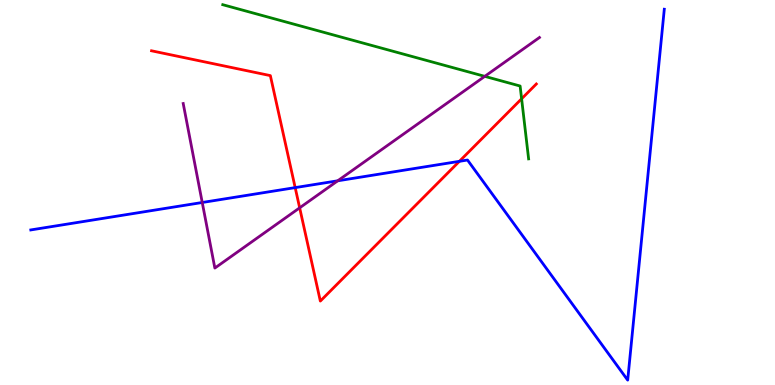[{'lines': ['blue', 'red'], 'intersections': [{'x': 3.81, 'y': 5.13}, {'x': 5.93, 'y': 5.81}]}, {'lines': ['green', 'red'], 'intersections': [{'x': 6.73, 'y': 7.43}]}, {'lines': ['purple', 'red'], 'intersections': [{'x': 3.87, 'y': 4.6}]}, {'lines': ['blue', 'green'], 'intersections': []}, {'lines': ['blue', 'purple'], 'intersections': [{'x': 2.61, 'y': 4.74}, {'x': 4.36, 'y': 5.3}]}, {'lines': ['green', 'purple'], 'intersections': [{'x': 6.26, 'y': 8.02}]}]